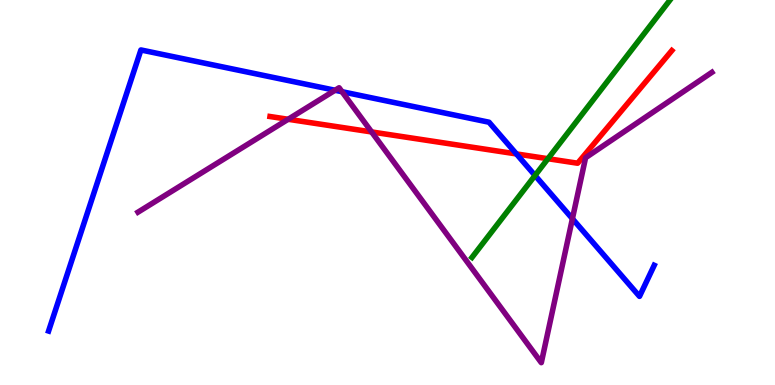[{'lines': ['blue', 'red'], 'intersections': [{'x': 6.66, 'y': 6.0}]}, {'lines': ['green', 'red'], 'intersections': [{'x': 7.07, 'y': 5.88}]}, {'lines': ['purple', 'red'], 'intersections': [{'x': 3.72, 'y': 6.9}, {'x': 4.8, 'y': 6.57}]}, {'lines': ['blue', 'green'], 'intersections': [{'x': 6.9, 'y': 5.44}]}, {'lines': ['blue', 'purple'], 'intersections': [{'x': 4.32, 'y': 7.66}, {'x': 4.41, 'y': 7.62}, {'x': 7.39, 'y': 4.32}]}, {'lines': ['green', 'purple'], 'intersections': []}]